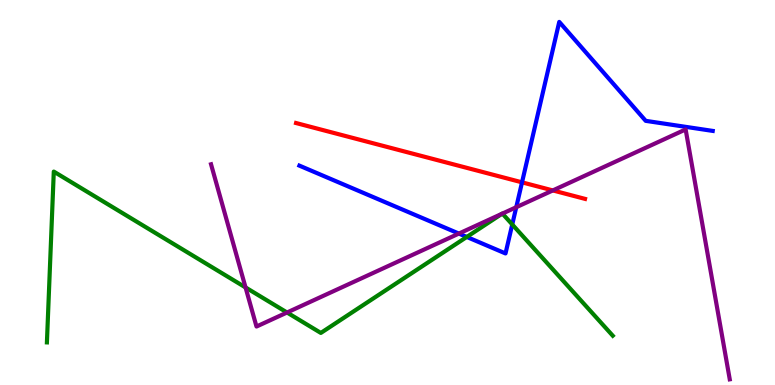[{'lines': ['blue', 'red'], 'intersections': [{'x': 6.74, 'y': 5.26}]}, {'lines': ['green', 'red'], 'intersections': []}, {'lines': ['purple', 'red'], 'intersections': [{'x': 7.13, 'y': 5.05}]}, {'lines': ['blue', 'green'], 'intersections': [{'x': 6.02, 'y': 3.85}, {'x': 6.61, 'y': 4.17}]}, {'lines': ['blue', 'purple'], 'intersections': [{'x': 5.92, 'y': 3.93}, {'x': 6.66, 'y': 4.62}]}, {'lines': ['green', 'purple'], 'intersections': [{'x': 3.17, 'y': 2.53}, {'x': 3.7, 'y': 1.88}, {'x': 6.48, 'y': 4.45}, {'x': 6.48, 'y': 4.45}]}]